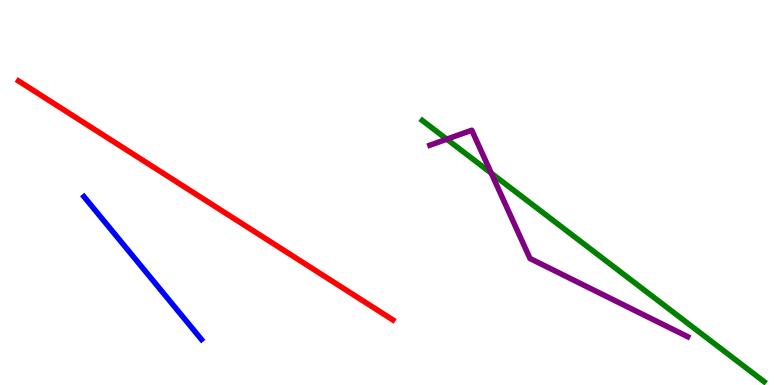[{'lines': ['blue', 'red'], 'intersections': []}, {'lines': ['green', 'red'], 'intersections': []}, {'lines': ['purple', 'red'], 'intersections': []}, {'lines': ['blue', 'green'], 'intersections': []}, {'lines': ['blue', 'purple'], 'intersections': []}, {'lines': ['green', 'purple'], 'intersections': [{'x': 5.76, 'y': 6.38}, {'x': 6.34, 'y': 5.5}]}]